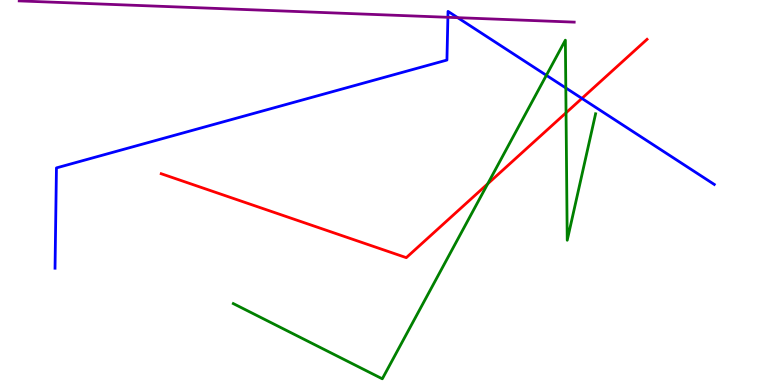[{'lines': ['blue', 'red'], 'intersections': [{'x': 7.51, 'y': 7.44}]}, {'lines': ['green', 'red'], 'intersections': [{'x': 6.29, 'y': 5.23}, {'x': 7.3, 'y': 7.07}]}, {'lines': ['purple', 'red'], 'intersections': []}, {'lines': ['blue', 'green'], 'intersections': [{'x': 7.05, 'y': 8.04}, {'x': 7.3, 'y': 7.72}]}, {'lines': ['blue', 'purple'], 'intersections': [{'x': 5.78, 'y': 9.55}, {'x': 5.91, 'y': 9.54}]}, {'lines': ['green', 'purple'], 'intersections': []}]